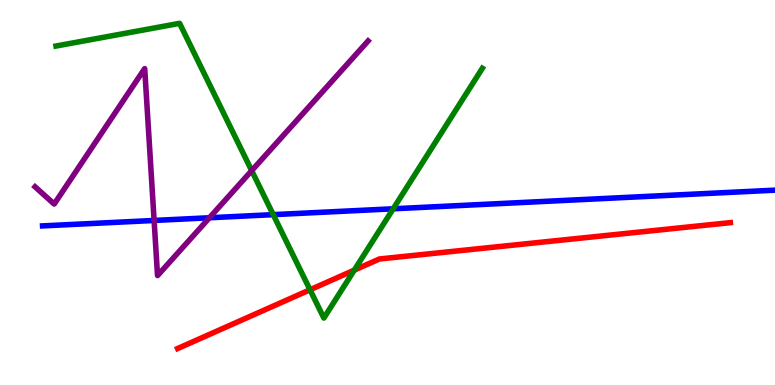[{'lines': ['blue', 'red'], 'intersections': []}, {'lines': ['green', 'red'], 'intersections': [{'x': 4.0, 'y': 2.47}, {'x': 4.57, 'y': 2.98}]}, {'lines': ['purple', 'red'], 'intersections': []}, {'lines': ['blue', 'green'], 'intersections': [{'x': 3.53, 'y': 4.42}, {'x': 5.07, 'y': 4.58}]}, {'lines': ['blue', 'purple'], 'intersections': [{'x': 1.99, 'y': 4.27}, {'x': 2.7, 'y': 4.34}]}, {'lines': ['green', 'purple'], 'intersections': [{'x': 3.25, 'y': 5.57}]}]